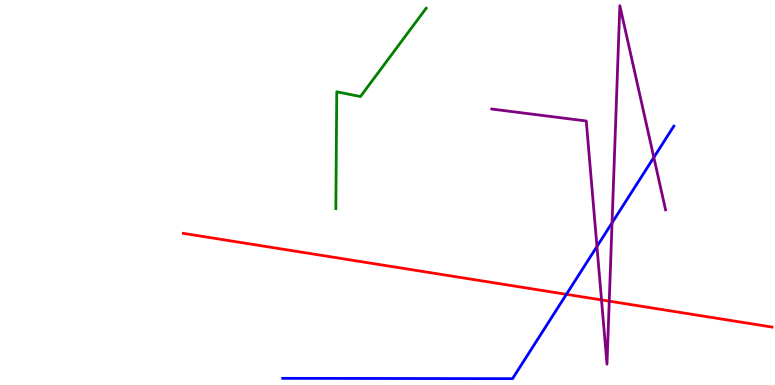[{'lines': ['blue', 'red'], 'intersections': [{'x': 7.31, 'y': 2.36}]}, {'lines': ['green', 'red'], 'intersections': []}, {'lines': ['purple', 'red'], 'intersections': [{'x': 7.76, 'y': 2.21}, {'x': 7.86, 'y': 2.18}]}, {'lines': ['blue', 'green'], 'intersections': []}, {'lines': ['blue', 'purple'], 'intersections': [{'x': 7.7, 'y': 3.6}, {'x': 7.9, 'y': 4.21}, {'x': 8.44, 'y': 5.91}]}, {'lines': ['green', 'purple'], 'intersections': []}]